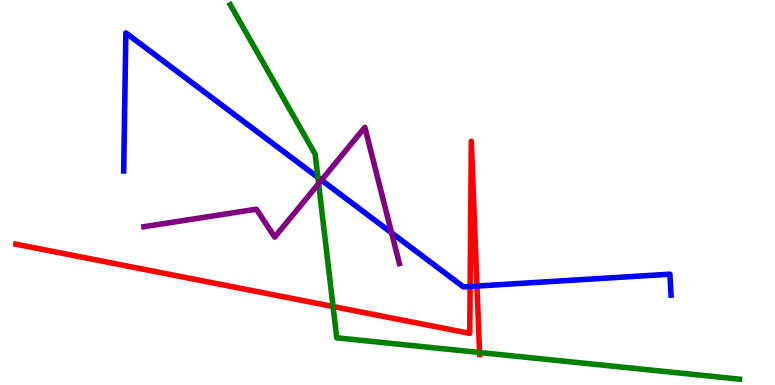[{'lines': ['blue', 'red'], 'intersections': [{'x': 6.07, 'y': 2.56}, {'x': 6.15, 'y': 2.57}]}, {'lines': ['green', 'red'], 'intersections': [{'x': 4.3, 'y': 2.04}, {'x': 6.19, 'y': 0.844}]}, {'lines': ['purple', 'red'], 'intersections': []}, {'lines': ['blue', 'green'], 'intersections': [{'x': 4.1, 'y': 5.39}]}, {'lines': ['blue', 'purple'], 'intersections': [{'x': 4.15, 'y': 5.32}, {'x': 5.05, 'y': 3.95}]}, {'lines': ['green', 'purple'], 'intersections': [{'x': 4.11, 'y': 5.23}]}]